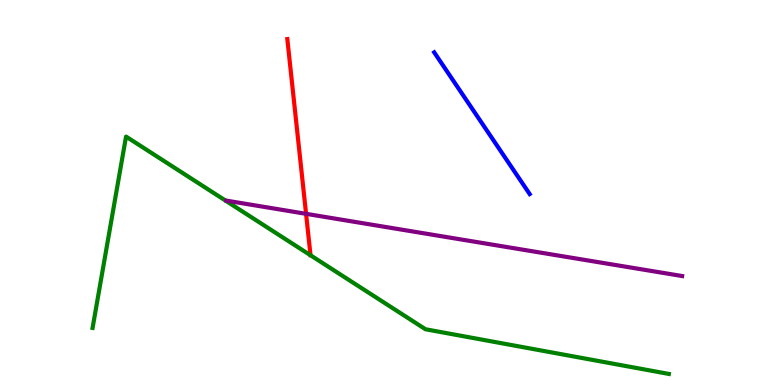[{'lines': ['blue', 'red'], 'intersections': []}, {'lines': ['green', 'red'], 'intersections': []}, {'lines': ['purple', 'red'], 'intersections': [{'x': 3.95, 'y': 4.45}]}, {'lines': ['blue', 'green'], 'intersections': []}, {'lines': ['blue', 'purple'], 'intersections': []}, {'lines': ['green', 'purple'], 'intersections': []}]